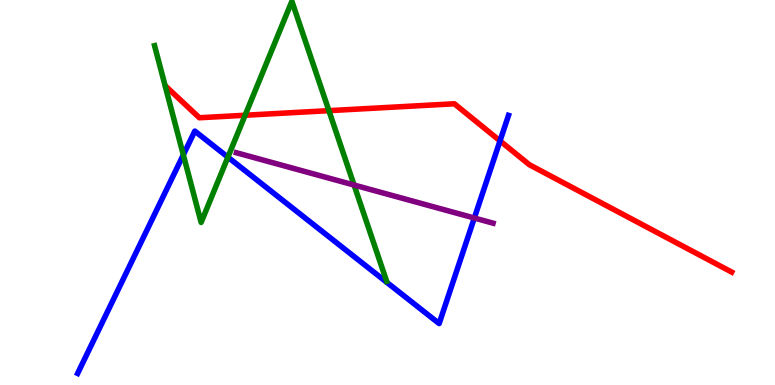[{'lines': ['blue', 'red'], 'intersections': [{'x': 6.45, 'y': 6.34}]}, {'lines': ['green', 'red'], 'intersections': [{'x': 3.16, 'y': 7.01}, {'x': 4.24, 'y': 7.13}]}, {'lines': ['purple', 'red'], 'intersections': []}, {'lines': ['blue', 'green'], 'intersections': [{'x': 2.37, 'y': 5.98}, {'x': 2.94, 'y': 5.92}]}, {'lines': ['blue', 'purple'], 'intersections': [{'x': 6.12, 'y': 4.34}]}, {'lines': ['green', 'purple'], 'intersections': [{'x': 4.57, 'y': 5.19}]}]